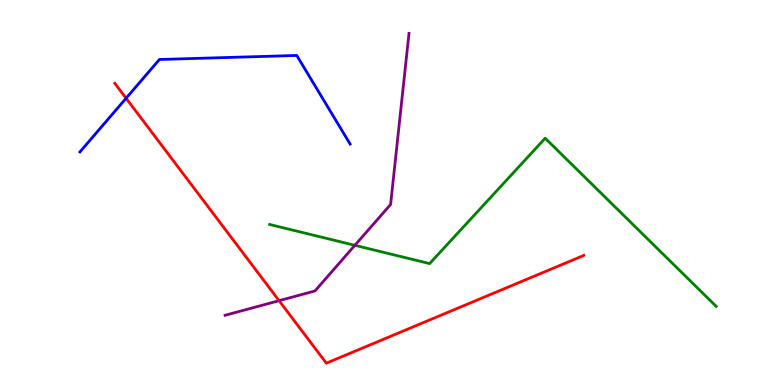[{'lines': ['blue', 'red'], 'intersections': [{'x': 1.63, 'y': 7.45}]}, {'lines': ['green', 'red'], 'intersections': []}, {'lines': ['purple', 'red'], 'intersections': [{'x': 3.6, 'y': 2.19}]}, {'lines': ['blue', 'green'], 'intersections': []}, {'lines': ['blue', 'purple'], 'intersections': []}, {'lines': ['green', 'purple'], 'intersections': [{'x': 4.58, 'y': 3.63}]}]